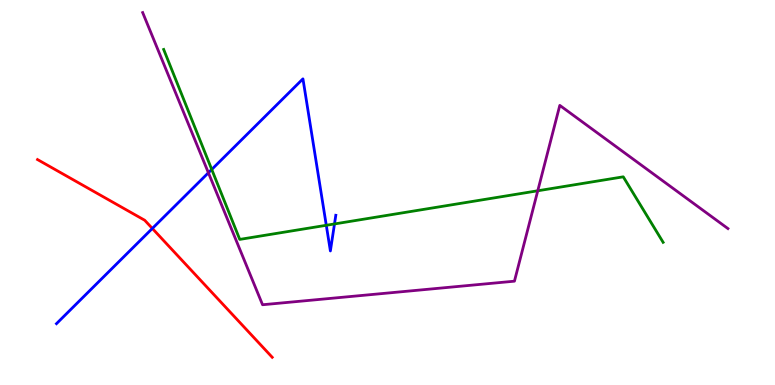[{'lines': ['blue', 'red'], 'intersections': [{'x': 1.97, 'y': 4.07}]}, {'lines': ['green', 'red'], 'intersections': []}, {'lines': ['purple', 'red'], 'intersections': []}, {'lines': ['blue', 'green'], 'intersections': [{'x': 2.73, 'y': 5.6}, {'x': 4.21, 'y': 4.15}, {'x': 4.32, 'y': 4.18}]}, {'lines': ['blue', 'purple'], 'intersections': [{'x': 2.69, 'y': 5.51}]}, {'lines': ['green', 'purple'], 'intersections': [{'x': 6.94, 'y': 5.04}]}]